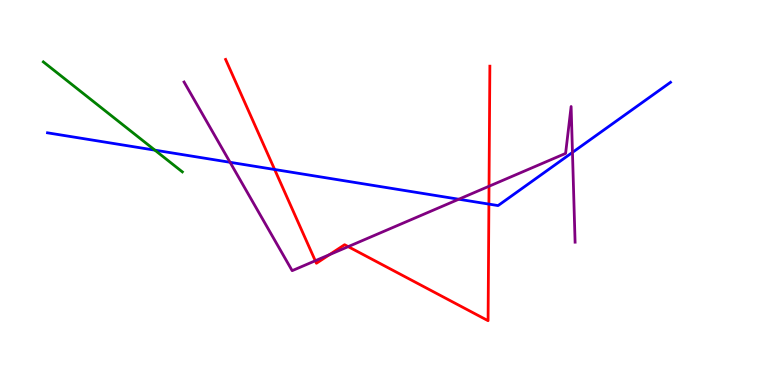[{'lines': ['blue', 'red'], 'intersections': [{'x': 3.54, 'y': 5.6}, {'x': 6.31, 'y': 4.7}]}, {'lines': ['green', 'red'], 'intersections': []}, {'lines': ['purple', 'red'], 'intersections': [{'x': 4.07, 'y': 3.23}, {'x': 4.25, 'y': 3.39}, {'x': 4.49, 'y': 3.59}, {'x': 6.31, 'y': 5.16}]}, {'lines': ['blue', 'green'], 'intersections': [{'x': 2.0, 'y': 6.1}]}, {'lines': ['blue', 'purple'], 'intersections': [{'x': 2.97, 'y': 5.78}, {'x': 5.92, 'y': 4.83}, {'x': 7.39, 'y': 6.04}]}, {'lines': ['green', 'purple'], 'intersections': []}]